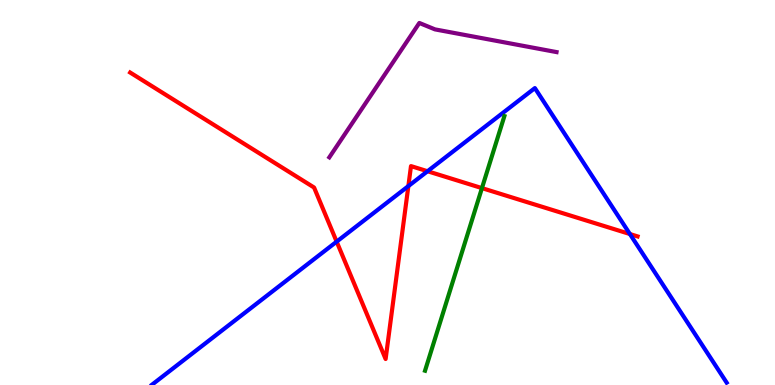[{'lines': ['blue', 'red'], 'intersections': [{'x': 4.34, 'y': 3.72}, {'x': 5.27, 'y': 5.17}, {'x': 5.52, 'y': 5.55}, {'x': 8.13, 'y': 3.92}]}, {'lines': ['green', 'red'], 'intersections': [{'x': 6.22, 'y': 5.11}]}, {'lines': ['purple', 'red'], 'intersections': []}, {'lines': ['blue', 'green'], 'intersections': []}, {'lines': ['blue', 'purple'], 'intersections': []}, {'lines': ['green', 'purple'], 'intersections': []}]